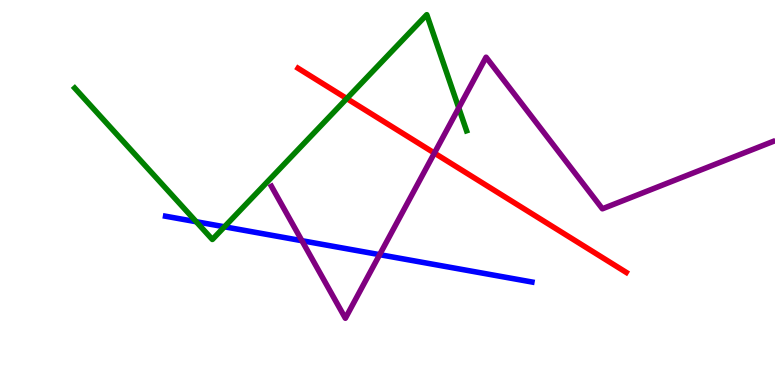[{'lines': ['blue', 'red'], 'intersections': []}, {'lines': ['green', 'red'], 'intersections': [{'x': 4.47, 'y': 7.44}]}, {'lines': ['purple', 'red'], 'intersections': [{'x': 5.61, 'y': 6.02}]}, {'lines': ['blue', 'green'], 'intersections': [{'x': 2.53, 'y': 4.24}, {'x': 2.9, 'y': 4.11}]}, {'lines': ['blue', 'purple'], 'intersections': [{'x': 3.9, 'y': 3.75}, {'x': 4.9, 'y': 3.39}]}, {'lines': ['green', 'purple'], 'intersections': [{'x': 5.92, 'y': 7.2}]}]